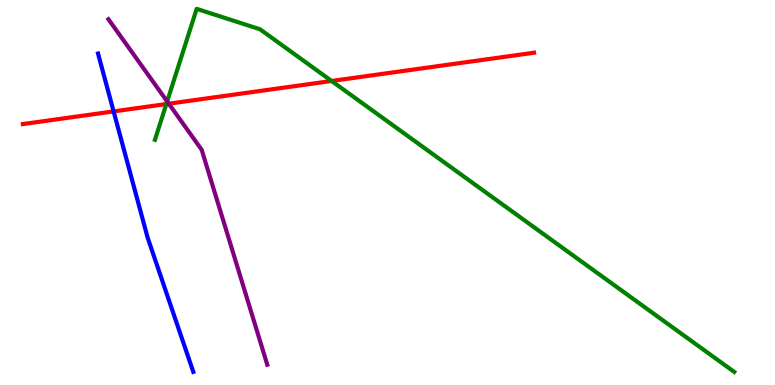[{'lines': ['blue', 'red'], 'intersections': [{'x': 1.47, 'y': 7.11}]}, {'lines': ['green', 'red'], 'intersections': [{'x': 2.15, 'y': 7.3}, {'x': 4.28, 'y': 7.9}]}, {'lines': ['purple', 'red'], 'intersections': [{'x': 2.18, 'y': 7.31}]}, {'lines': ['blue', 'green'], 'intersections': []}, {'lines': ['blue', 'purple'], 'intersections': []}, {'lines': ['green', 'purple'], 'intersections': [{'x': 2.16, 'y': 7.37}]}]